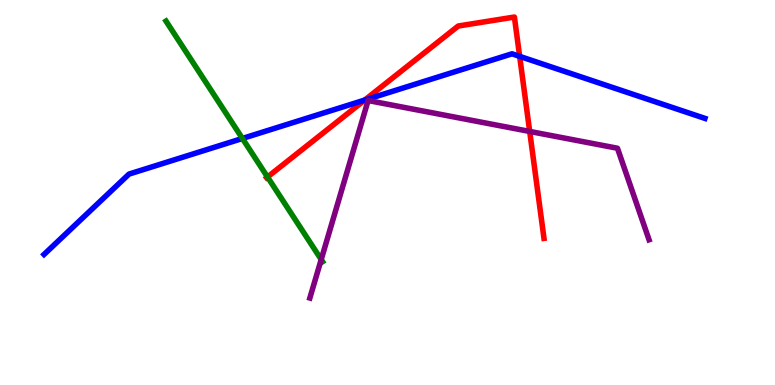[{'lines': ['blue', 'red'], 'intersections': [{'x': 4.71, 'y': 7.4}, {'x': 6.71, 'y': 8.54}]}, {'lines': ['green', 'red'], 'intersections': [{'x': 3.45, 'y': 5.4}]}, {'lines': ['purple', 'red'], 'intersections': [{'x': 6.83, 'y': 6.59}]}, {'lines': ['blue', 'green'], 'intersections': [{'x': 3.13, 'y': 6.4}]}, {'lines': ['blue', 'purple'], 'intersections': []}, {'lines': ['green', 'purple'], 'intersections': [{'x': 4.14, 'y': 3.26}]}]